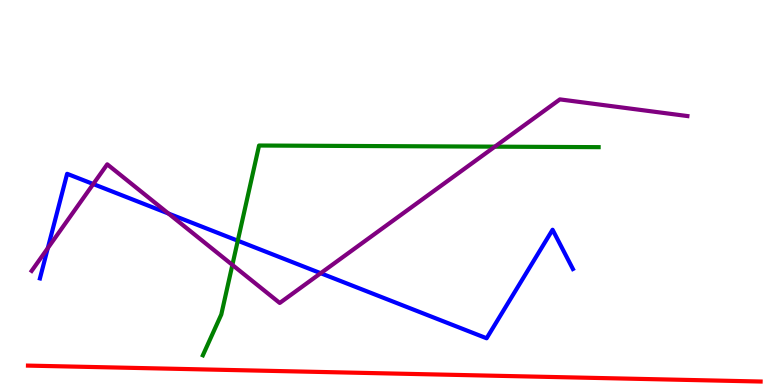[{'lines': ['blue', 'red'], 'intersections': []}, {'lines': ['green', 'red'], 'intersections': []}, {'lines': ['purple', 'red'], 'intersections': []}, {'lines': ['blue', 'green'], 'intersections': [{'x': 3.07, 'y': 3.75}]}, {'lines': ['blue', 'purple'], 'intersections': [{'x': 0.617, 'y': 3.56}, {'x': 1.2, 'y': 5.22}, {'x': 2.17, 'y': 4.45}, {'x': 4.14, 'y': 2.9}]}, {'lines': ['green', 'purple'], 'intersections': [{'x': 3.0, 'y': 3.12}, {'x': 6.39, 'y': 6.19}]}]